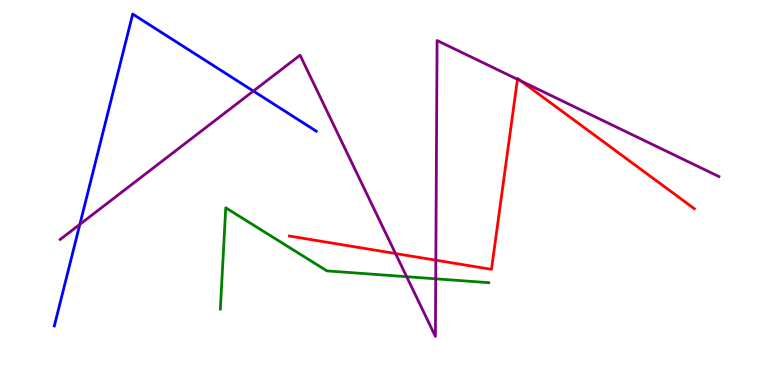[{'lines': ['blue', 'red'], 'intersections': []}, {'lines': ['green', 'red'], 'intersections': []}, {'lines': ['purple', 'red'], 'intersections': [{'x': 5.1, 'y': 3.41}, {'x': 5.62, 'y': 3.24}, {'x': 6.68, 'y': 7.94}, {'x': 6.72, 'y': 7.89}]}, {'lines': ['blue', 'green'], 'intersections': []}, {'lines': ['blue', 'purple'], 'intersections': [{'x': 1.03, 'y': 4.17}, {'x': 3.27, 'y': 7.63}]}, {'lines': ['green', 'purple'], 'intersections': [{'x': 5.25, 'y': 2.81}, {'x': 5.62, 'y': 2.76}]}]